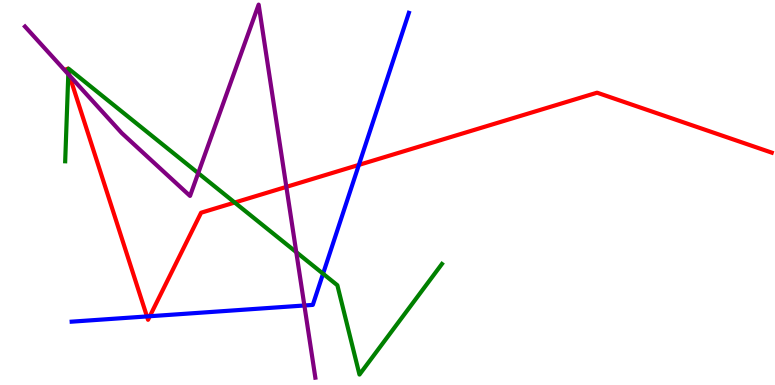[{'lines': ['blue', 'red'], 'intersections': [{'x': 1.9, 'y': 1.78}, {'x': 1.93, 'y': 1.79}, {'x': 4.63, 'y': 5.72}]}, {'lines': ['green', 'red'], 'intersections': [{'x': 0.882, 'y': 8.12}, {'x': 3.03, 'y': 4.74}]}, {'lines': ['purple', 'red'], 'intersections': [{'x': 0.895, 'y': 8.04}, {'x': 3.69, 'y': 5.15}]}, {'lines': ['blue', 'green'], 'intersections': [{'x': 4.17, 'y': 2.89}]}, {'lines': ['blue', 'purple'], 'intersections': [{'x': 3.93, 'y': 2.07}]}, {'lines': ['green', 'purple'], 'intersections': [{'x': 0.881, 'y': 8.07}, {'x': 2.56, 'y': 5.5}, {'x': 3.82, 'y': 3.45}]}]